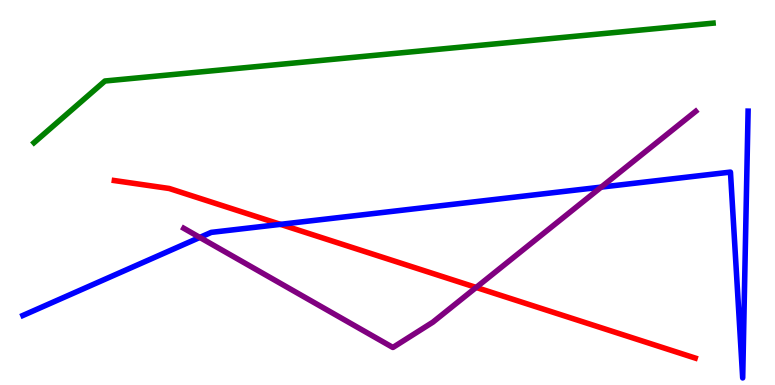[{'lines': ['blue', 'red'], 'intersections': [{'x': 3.62, 'y': 4.17}]}, {'lines': ['green', 'red'], 'intersections': []}, {'lines': ['purple', 'red'], 'intersections': [{'x': 6.14, 'y': 2.53}]}, {'lines': ['blue', 'green'], 'intersections': []}, {'lines': ['blue', 'purple'], 'intersections': [{'x': 2.58, 'y': 3.83}, {'x': 7.76, 'y': 5.14}]}, {'lines': ['green', 'purple'], 'intersections': []}]